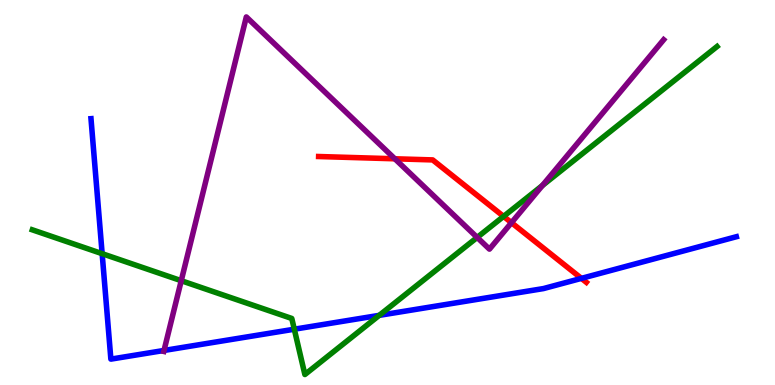[{'lines': ['blue', 'red'], 'intersections': [{'x': 7.5, 'y': 2.77}]}, {'lines': ['green', 'red'], 'intersections': [{'x': 6.5, 'y': 4.38}]}, {'lines': ['purple', 'red'], 'intersections': [{'x': 5.09, 'y': 5.88}, {'x': 6.6, 'y': 4.22}]}, {'lines': ['blue', 'green'], 'intersections': [{'x': 1.32, 'y': 3.41}, {'x': 3.8, 'y': 1.45}, {'x': 4.89, 'y': 1.81}]}, {'lines': ['blue', 'purple'], 'intersections': [{'x': 2.12, 'y': 0.897}]}, {'lines': ['green', 'purple'], 'intersections': [{'x': 2.34, 'y': 2.71}, {'x': 6.16, 'y': 3.83}, {'x': 7.0, 'y': 5.18}]}]